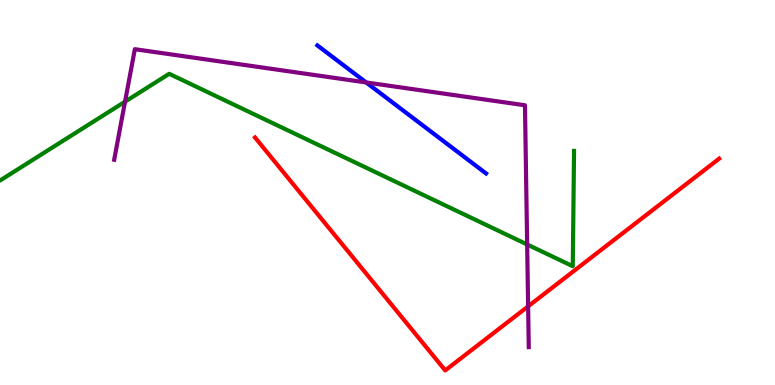[{'lines': ['blue', 'red'], 'intersections': []}, {'lines': ['green', 'red'], 'intersections': []}, {'lines': ['purple', 'red'], 'intersections': [{'x': 6.81, 'y': 2.04}]}, {'lines': ['blue', 'green'], 'intersections': []}, {'lines': ['blue', 'purple'], 'intersections': [{'x': 4.72, 'y': 7.86}]}, {'lines': ['green', 'purple'], 'intersections': [{'x': 1.61, 'y': 7.36}, {'x': 6.8, 'y': 3.65}]}]